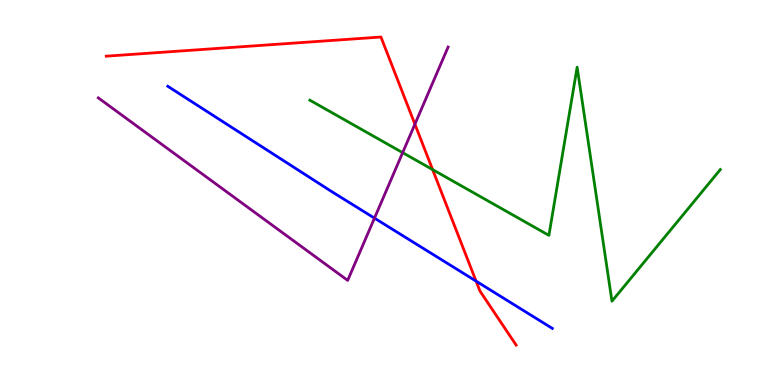[{'lines': ['blue', 'red'], 'intersections': [{'x': 6.14, 'y': 2.7}]}, {'lines': ['green', 'red'], 'intersections': [{'x': 5.58, 'y': 5.6}]}, {'lines': ['purple', 'red'], 'intersections': [{'x': 5.35, 'y': 6.77}]}, {'lines': ['blue', 'green'], 'intersections': []}, {'lines': ['blue', 'purple'], 'intersections': [{'x': 4.83, 'y': 4.33}]}, {'lines': ['green', 'purple'], 'intersections': [{'x': 5.2, 'y': 6.03}]}]